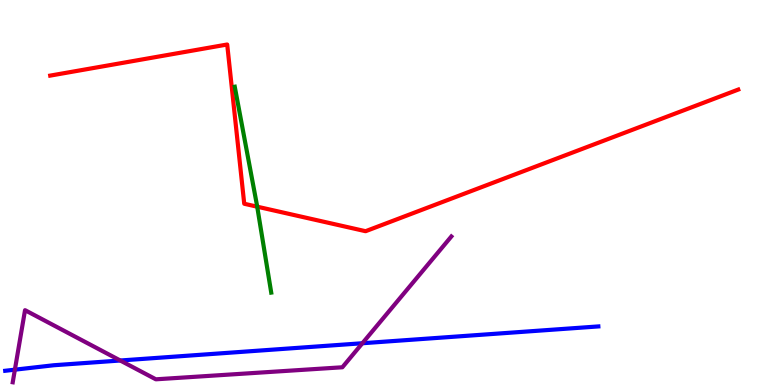[{'lines': ['blue', 'red'], 'intersections': []}, {'lines': ['green', 'red'], 'intersections': [{'x': 3.32, 'y': 4.63}]}, {'lines': ['purple', 'red'], 'intersections': []}, {'lines': ['blue', 'green'], 'intersections': []}, {'lines': ['blue', 'purple'], 'intersections': [{'x': 0.192, 'y': 0.398}, {'x': 1.55, 'y': 0.636}, {'x': 4.68, 'y': 1.08}]}, {'lines': ['green', 'purple'], 'intersections': []}]